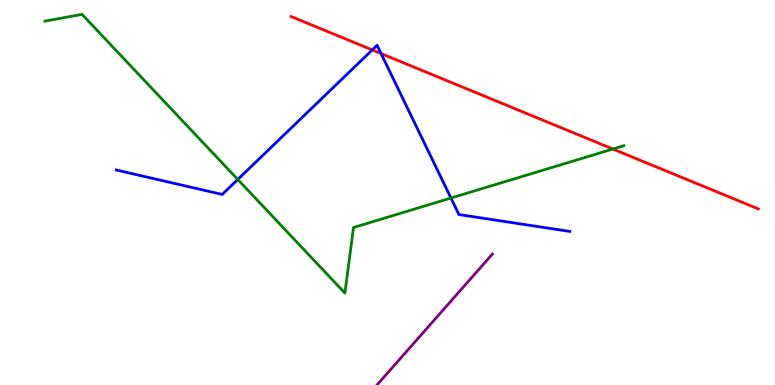[{'lines': ['blue', 'red'], 'intersections': [{'x': 4.8, 'y': 8.7}, {'x': 4.92, 'y': 8.61}]}, {'lines': ['green', 'red'], 'intersections': [{'x': 7.91, 'y': 6.13}]}, {'lines': ['purple', 'red'], 'intersections': []}, {'lines': ['blue', 'green'], 'intersections': [{'x': 3.07, 'y': 5.34}, {'x': 5.82, 'y': 4.86}]}, {'lines': ['blue', 'purple'], 'intersections': []}, {'lines': ['green', 'purple'], 'intersections': []}]